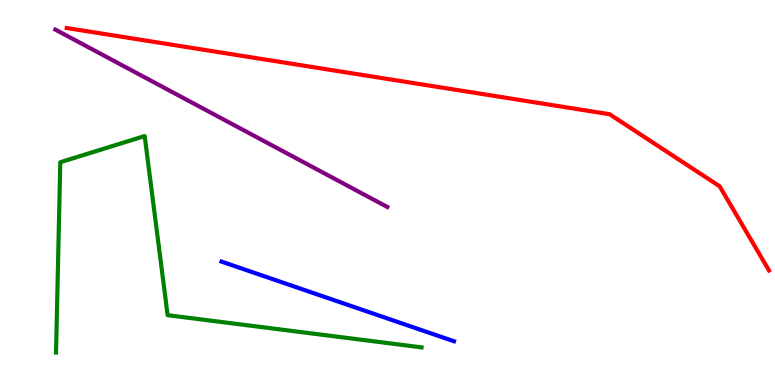[{'lines': ['blue', 'red'], 'intersections': []}, {'lines': ['green', 'red'], 'intersections': []}, {'lines': ['purple', 'red'], 'intersections': []}, {'lines': ['blue', 'green'], 'intersections': []}, {'lines': ['blue', 'purple'], 'intersections': []}, {'lines': ['green', 'purple'], 'intersections': []}]